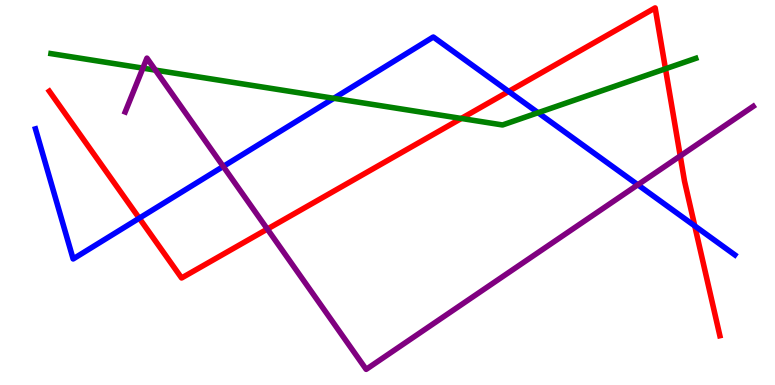[{'lines': ['blue', 'red'], 'intersections': [{'x': 1.8, 'y': 4.33}, {'x': 6.56, 'y': 7.62}, {'x': 8.96, 'y': 4.13}]}, {'lines': ['green', 'red'], 'intersections': [{'x': 5.95, 'y': 6.92}, {'x': 8.59, 'y': 8.21}]}, {'lines': ['purple', 'red'], 'intersections': [{'x': 3.45, 'y': 4.05}, {'x': 8.78, 'y': 5.95}]}, {'lines': ['blue', 'green'], 'intersections': [{'x': 4.31, 'y': 7.45}, {'x': 6.94, 'y': 7.07}]}, {'lines': ['blue', 'purple'], 'intersections': [{'x': 2.88, 'y': 5.68}, {'x': 8.23, 'y': 5.2}]}, {'lines': ['green', 'purple'], 'intersections': [{'x': 1.84, 'y': 8.23}, {'x': 2.01, 'y': 8.18}]}]